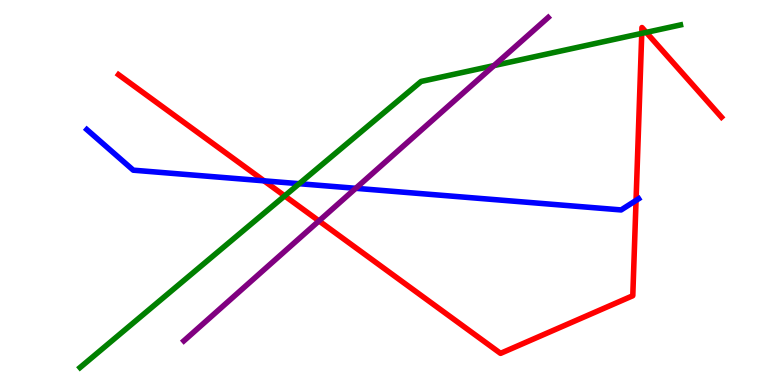[{'lines': ['blue', 'red'], 'intersections': [{'x': 3.41, 'y': 5.3}, {'x': 8.21, 'y': 4.79}]}, {'lines': ['green', 'red'], 'intersections': [{'x': 3.67, 'y': 4.91}, {'x': 8.28, 'y': 9.13}, {'x': 8.34, 'y': 9.16}]}, {'lines': ['purple', 'red'], 'intersections': [{'x': 4.12, 'y': 4.26}]}, {'lines': ['blue', 'green'], 'intersections': [{'x': 3.86, 'y': 5.23}]}, {'lines': ['blue', 'purple'], 'intersections': [{'x': 4.59, 'y': 5.11}]}, {'lines': ['green', 'purple'], 'intersections': [{'x': 6.37, 'y': 8.3}]}]